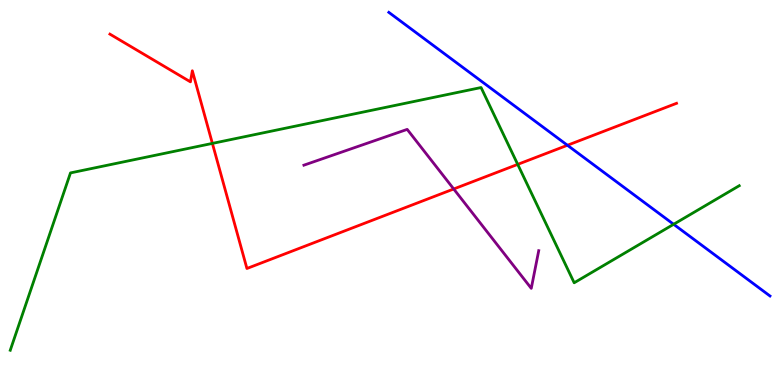[{'lines': ['blue', 'red'], 'intersections': [{'x': 7.32, 'y': 6.23}]}, {'lines': ['green', 'red'], 'intersections': [{'x': 2.74, 'y': 6.28}, {'x': 6.68, 'y': 5.73}]}, {'lines': ['purple', 'red'], 'intersections': [{'x': 5.85, 'y': 5.09}]}, {'lines': ['blue', 'green'], 'intersections': [{'x': 8.69, 'y': 4.17}]}, {'lines': ['blue', 'purple'], 'intersections': []}, {'lines': ['green', 'purple'], 'intersections': []}]